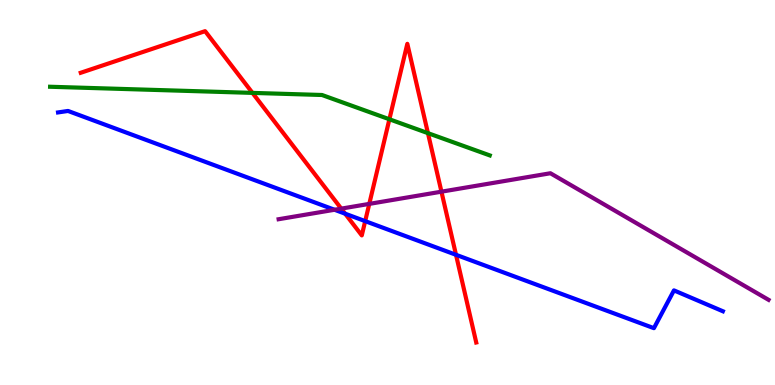[{'lines': ['blue', 'red'], 'intersections': [{'x': 4.45, 'y': 4.45}, {'x': 4.71, 'y': 4.26}, {'x': 5.88, 'y': 3.38}]}, {'lines': ['green', 'red'], 'intersections': [{'x': 3.26, 'y': 7.59}, {'x': 5.02, 'y': 6.9}, {'x': 5.52, 'y': 6.54}]}, {'lines': ['purple', 'red'], 'intersections': [{'x': 4.4, 'y': 4.58}, {'x': 4.76, 'y': 4.7}, {'x': 5.7, 'y': 5.02}]}, {'lines': ['blue', 'green'], 'intersections': []}, {'lines': ['blue', 'purple'], 'intersections': [{'x': 4.32, 'y': 4.55}]}, {'lines': ['green', 'purple'], 'intersections': []}]